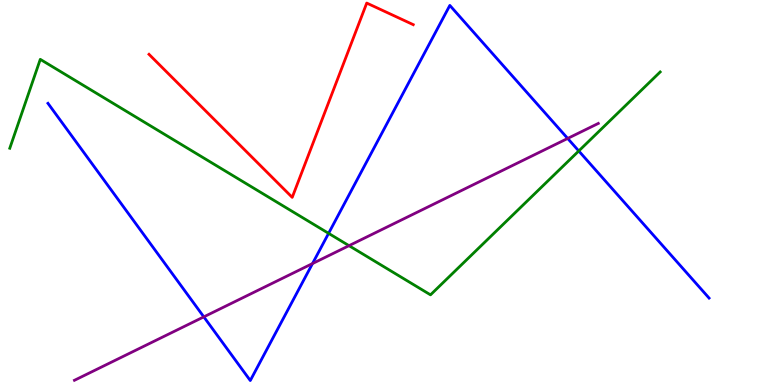[{'lines': ['blue', 'red'], 'intersections': []}, {'lines': ['green', 'red'], 'intersections': []}, {'lines': ['purple', 'red'], 'intersections': []}, {'lines': ['blue', 'green'], 'intersections': [{'x': 4.24, 'y': 3.94}, {'x': 7.47, 'y': 6.08}]}, {'lines': ['blue', 'purple'], 'intersections': [{'x': 2.63, 'y': 1.77}, {'x': 4.03, 'y': 3.15}, {'x': 7.32, 'y': 6.4}]}, {'lines': ['green', 'purple'], 'intersections': [{'x': 4.5, 'y': 3.62}]}]